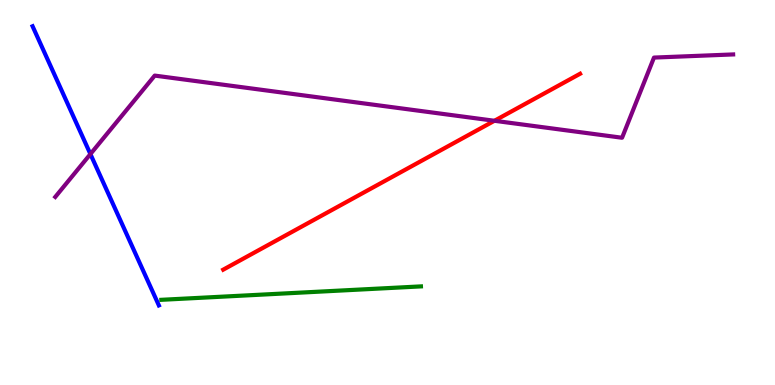[{'lines': ['blue', 'red'], 'intersections': []}, {'lines': ['green', 'red'], 'intersections': []}, {'lines': ['purple', 'red'], 'intersections': [{'x': 6.38, 'y': 6.86}]}, {'lines': ['blue', 'green'], 'intersections': []}, {'lines': ['blue', 'purple'], 'intersections': [{'x': 1.17, 'y': 6.0}]}, {'lines': ['green', 'purple'], 'intersections': []}]